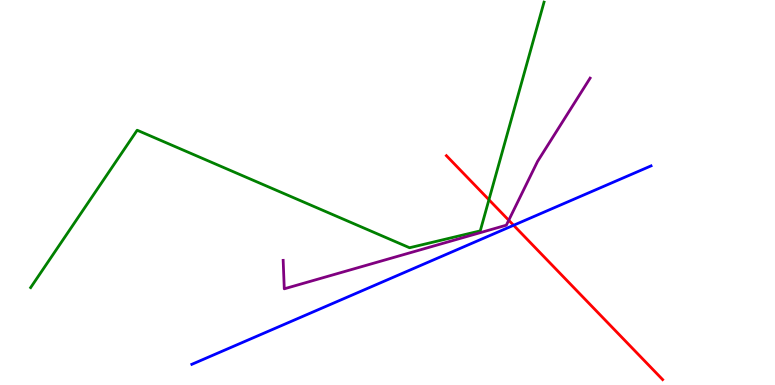[{'lines': ['blue', 'red'], 'intersections': [{'x': 6.63, 'y': 4.15}]}, {'lines': ['green', 'red'], 'intersections': [{'x': 6.31, 'y': 4.81}]}, {'lines': ['purple', 'red'], 'intersections': [{'x': 6.56, 'y': 4.28}]}, {'lines': ['blue', 'green'], 'intersections': []}, {'lines': ['blue', 'purple'], 'intersections': []}, {'lines': ['green', 'purple'], 'intersections': []}]